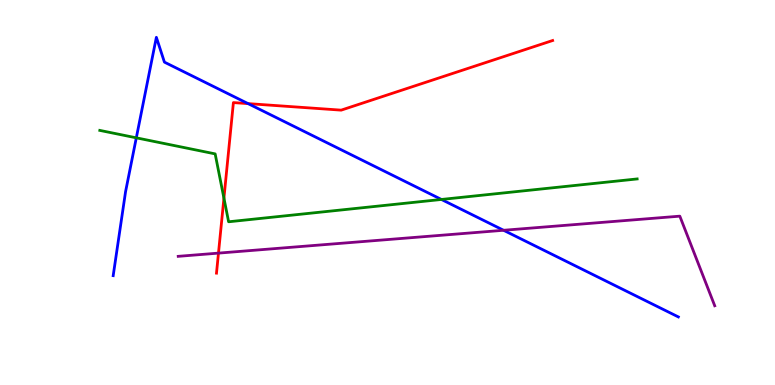[{'lines': ['blue', 'red'], 'intersections': [{'x': 3.2, 'y': 7.31}]}, {'lines': ['green', 'red'], 'intersections': [{'x': 2.89, 'y': 4.85}]}, {'lines': ['purple', 'red'], 'intersections': [{'x': 2.82, 'y': 3.43}]}, {'lines': ['blue', 'green'], 'intersections': [{'x': 1.76, 'y': 6.42}, {'x': 5.7, 'y': 4.82}]}, {'lines': ['blue', 'purple'], 'intersections': [{'x': 6.5, 'y': 4.02}]}, {'lines': ['green', 'purple'], 'intersections': []}]